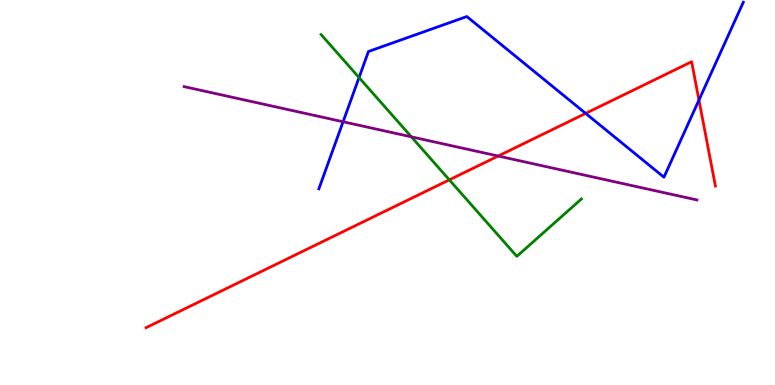[{'lines': ['blue', 'red'], 'intersections': [{'x': 7.56, 'y': 7.05}, {'x': 9.02, 'y': 7.4}]}, {'lines': ['green', 'red'], 'intersections': [{'x': 5.8, 'y': 5.33}]}, {'lines': ['purple', 'red'], 'intersections': [{'x': 6.43, 'y': 5.95}]}, {'lines': ['blue', 'green'], 'intersections': [{'x': 4.63, 'y': 7.99}]}, {'lines': ['blue', 'purple'], 'intersections': [{'x': 4.43, 'y': 6.84}]}, {'lines': ['green', 'purple'], 'intersections': [{'x': 5.31, 'y': 6.45}]}]